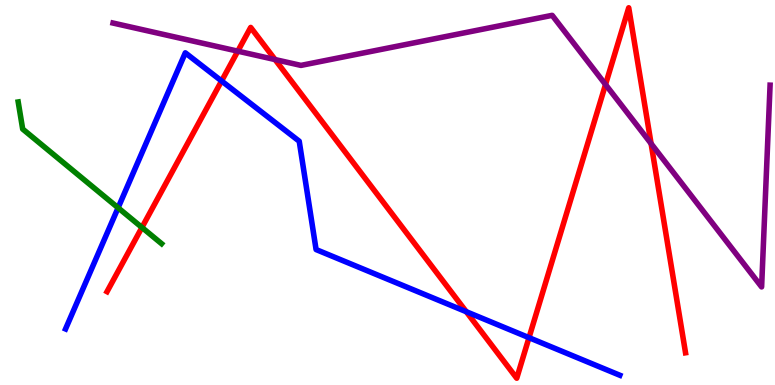[{'lines': ['blue', 'red'], 'intersections': [{'x': 2.86, 'y': 7.9}, {'x': 6.02, 'y': 1.9}, {'x': 6.83, 'y': 1.23}]}, {'lines': ['green', 'red'], 'intersections': [{'x': 1.83, 'y': 4.09}]}, {'lines': ['purple', 'red'], 'intersections': [{'x': 3.07, 'y': 8.67}, {'x': 3.55, 'y': 8.45}, {'x': 7.81, 'y': 7.8}, {'x': 8.4, 'y': 6.27}]}, {'lines': ['blue', 'green'], 'intersections': [{'x': 1.52, 'y': 4.6}]}, {'lines': ['blue', 'purple'], 'intersections': []}, {'lines': ['green', 'purple'], 'intersections': []}]